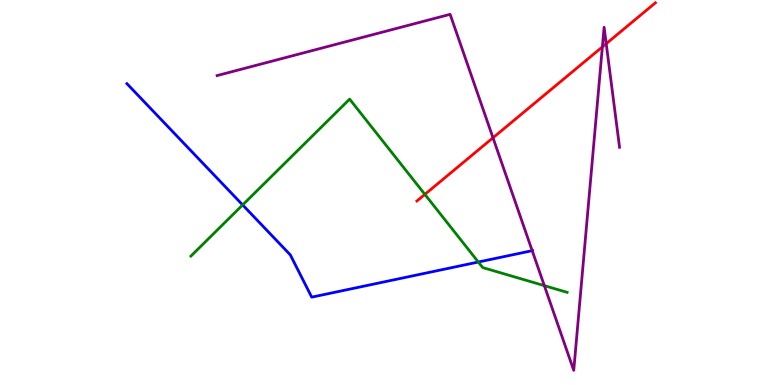[{'lines': ['blue', 'red'], 'intersections': []}, {'lines': ['green', 'red'], 'intersections': [{'x': 5.48, 'y': 4.95}]}, {'lines': ['purple', 'red'], 'intersections': [{'x': 6.36, 'y': 6.42}, {'x': 7.77, 'y': 8.78}, {'x': 7.82, 'y': 8.87}]}, {'lines': ['blue', 'green'], 'intersections': [{'x': 3.13, 'y': 4.68}, {'x': 6.17, 'y': 3.19}]}, {'lines': ['blue', 'purple'], 'intersections': [{'x': 6.87, 'y': 3.49}]}, {'lines': ['green', 'purple'], 'intersections': [{'x': 7.02, 'y': 2.58}]}]